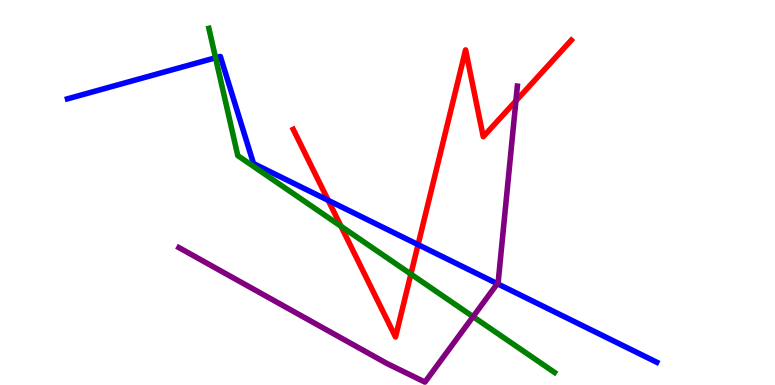[{'lines': ['blue', 'red'], 'intersections': [{'x': 4.24, 'y': 4.8}, {'x': 5.39, 'y': 3.65}]}, {'lines': ['green', 'red'], 'intersections': [{'x': 4.4, 'y': 4.12}, {'x': 5.3, 'y': 2.88}]}, {'lines': ['purple', 'red'], 'intersections': [{'x': 6.66, 'y': 7.38}]}, {'lines': ['blue', 'green'], 'intersections': [{'x': 2.78, 'y': 8.5}]}, {'lines': ['blue', 'purple'], 'intersections': [{'x': 6.42, 'y': 2.63}]}, {'lines': ['green', 'purple'], 'intersections': [{'x': 6.1, 'y': 1.77}]}]